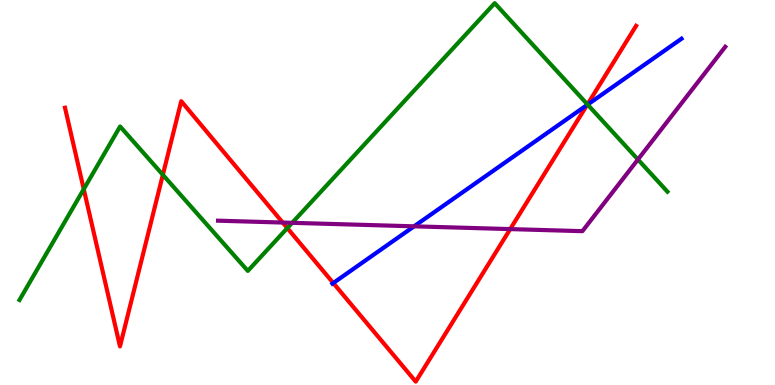[{'lines': ['blue', 'red'], 'intersections': [{'x': 4.3, 'y': 2.65}, {'x': 7.58, 'y': 7.27}]}, {'lines': ['green', 'red'], 'intersections': [{'x': 1.08, 'y': 5.09}, {'x': 2.1, 'y': 5.46}, {'x': 3.71, 'y': 4.08}, {'x': 7.58, 'y': 7.29}]}, {'lines': ['purple', 'red'], 'intersections': [{'x': 3.65, 'y': 4.22}, {'x': 6.58, 'y': 4.05}]}, {'lines': ['blue', 'green'], 'intersections': [{'x': 7.58, 'y': 7.28}]}, {'lines': ['blue', 'purple'], 'intersections': [{'x': 5.34, 'y': 4.12}]}, {'lines': ['green', 'purple'], 'intersections': [{'x': 3.77, 'y': 4.21}, {'x': 8.23, 'y': 5.86}]}]